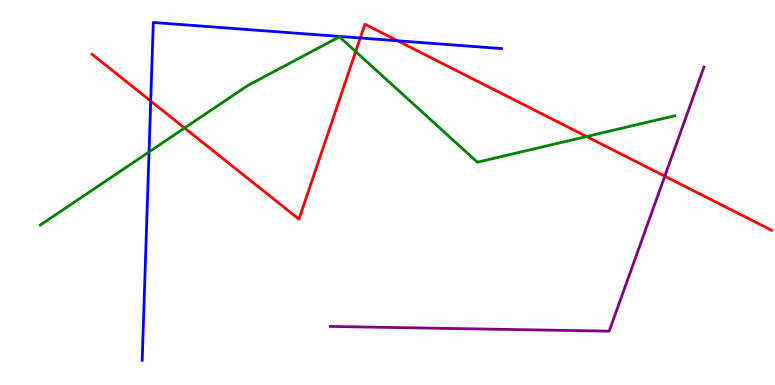[{'lines': ['blue', 'red'], 'intersections': [{'x': 1.94, 'y': 7.38}, {'x': 4.65, 'y': 9.01}, {'x': 5.13, 'y': 8.94}]}, {'lines': ['green', 'red'], 'intersections': [{'x': 2.38, 'y': 6.68}, {'x': 4.59, 'y': 8.66}, {'x': 7.57, 'y': 6.45}]}, {'lines': ['purple', 'red'], 'intersections': [{'x': 8.58, 'y': 5.42}]}, {'lines': ['blue', 'green'], 'intersections': [{'x': 1.92, 'y': 6.05}]}, {'lines': ['blue', 'purple'], 'intersections': []}, {'lines': ['green', 'purple'], 'intersections': []}]